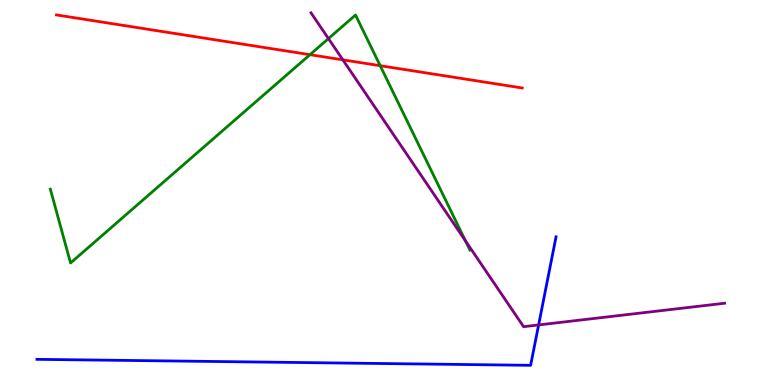[{'lines': ['blue', 'red'], 'intersections': []}, {'lines': ['green', 'red'], 'intersections': [{'x': 4.0, 'y': 8.58}, {'x': 4.91, 'y': 8.29}]}, {'lines': ['purple', 'red'], 'intersections': [{'x': 4.42, 'y': 8.45}]}, {'lines': ['blue', 'green'], 'intersections': []}, {'lines': ['blue', 'purple'], 'intersections': [{'x': 6.95, 'y': 1.56}]}, {'lines': ['green', 'purple'], 'intersections': [{'x': 4.24, 'y': 9.0}, {'x': 6.01, 'y': 3.74}]}]